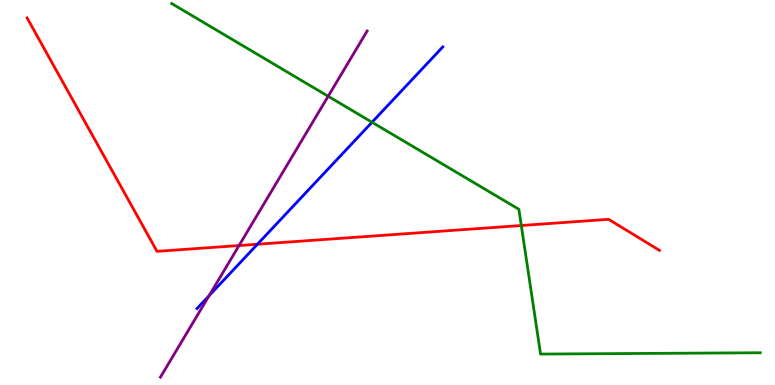[{'lines': ['blue', 'red'], 'intersections': [{'x': 3.32, 'y': 3.66}]}, {'lines': ['green', 'red'], 'intersections': [{'x': 6.73, 'y': 4.14}]}, {'lines': ['purple', 'red'], 'intersections': [{'x': 3.08, 'y': 3.62}]}, {'lines': ['blue', 'green'], 'intersections': [{'x': 4.8, 'y': 6.82}]}, {'lines': ['blue', 'purple'], 'intersections': [{'x': 2.7, 'y': 2.32}]}, {'lines': ['green', 'purple'], 'intersections': [{'x': 4.23, 'y': 7.5}]}]